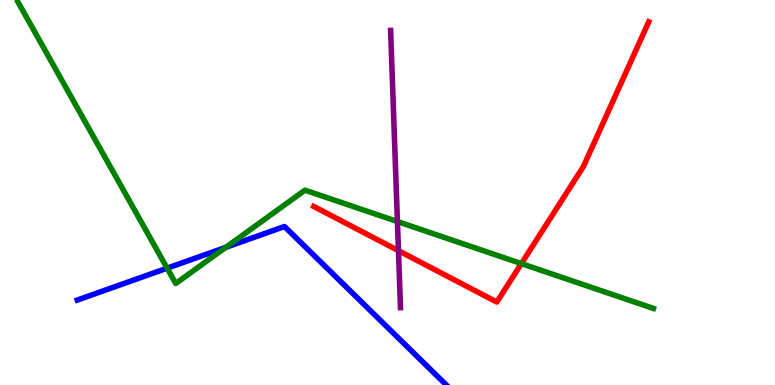[{'lines': ['blue', 'red'], 'intersections': []}, {'lines': ['green', 'red'], 'intersections': [{'x': 6.73, 'y': 3.15}]}, {'lines': ['purple', 'red'], 'intersections': [{'x': 5.14, 'y': 3.49}]}, {'lines': ['blue', 'green'], 'intersections': [{'x': 2.16, 'y': 3.03}, {'x': 2.91, 'y': 3.58}]}, {'lines': ['blue', 'purple'], 'intersections': []}, {'lines': ['green', 'purple'], 'intersections': [{'x': 5.13, 'y': 4.25}]}]